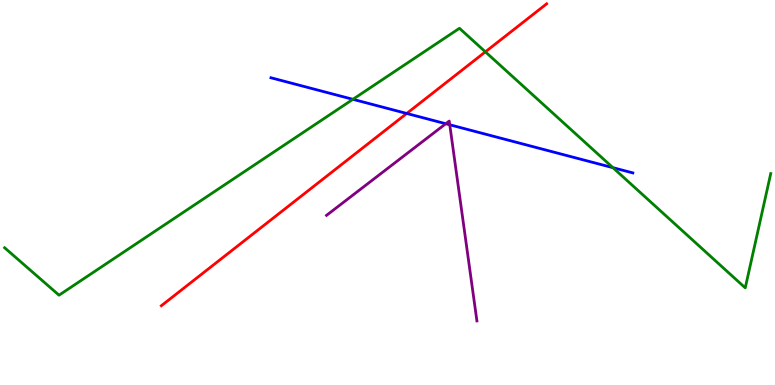[{'lines': ['blue', 'red'], 'intersections': [{'x': 5.25, 'y': 7.05}]}, {'lines': ['green', 'red'], 'intersections': [{'x': 6.26, 'y': 8.65}]}, {'lines': ['purple', 'red'], 'intersections': []}, {'lines': ['blue', 'green'], 'intersections': [{'x': 4.55, 'y': 7.42}, {'x': 7.91, 'y': 5.64}]}, {'lines': ['blue', 'purple'], 'intersections': [{'x': 5.75, 'y': 6.79}, {'x': 5.8, 'y': 6.76}]}, {'lines': ['green', 'purple'], 'intersections': []}]